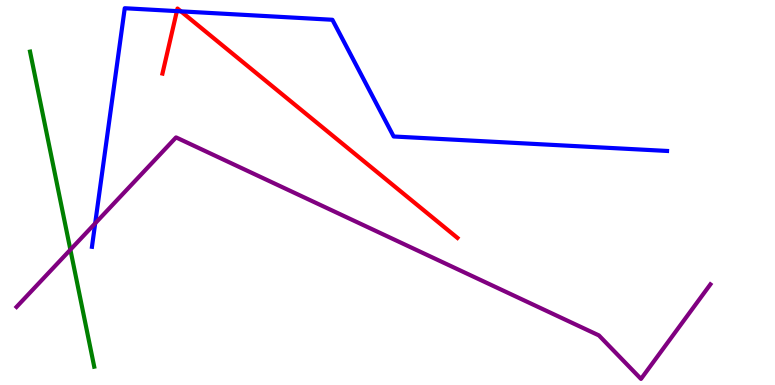[{'lines': ['blue', 'red'], 'intersections': [{'x': 2.28, 'y': 9.71}, {'x': 2.33, 'y': 9.71}]}, {'lines': ['green', 'red'], 'intersections': []}, {'lines': ['purple', 'red'], 'intersections': []}, {'lines': ['blue', 'green'], 'intersections': []}, {'lines': ['blue', 'purple'], 'intersections': [{'x': 1.23, 'y': 4.2}]}, {'lines': ['green', 'purple'], 'intersections': [{'x': 0.908, 'y': 3.51}]}]